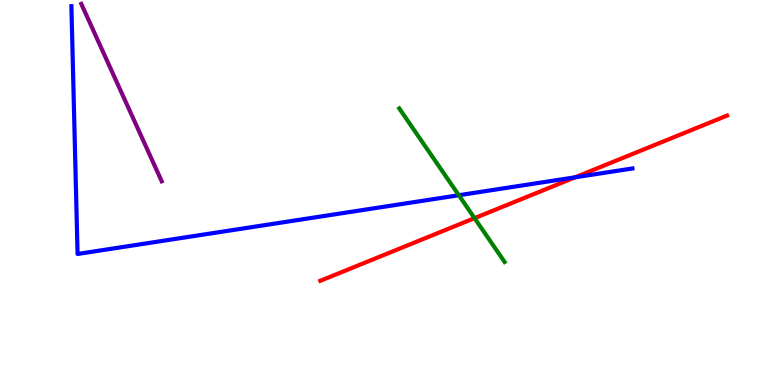[{'lines': ['blue', 'red'], 'intersections': [{'x': 7.42, 'y': 5.39}]}, {'lines': ['green', 'red'], 'intersections': [{'x': 6.12, 'y': 4.33}]}, {'lines': ['purple', 'red'], 'intersections': []}, {'lines': ['blue', 'green'], 'intersections': [{'x': 5.92, 'y': 4.93}]}, {'lines': ['blue', 'purple'], 'intersections': []}, {'lines': ['green', 'purple'], 'intersections': []}]